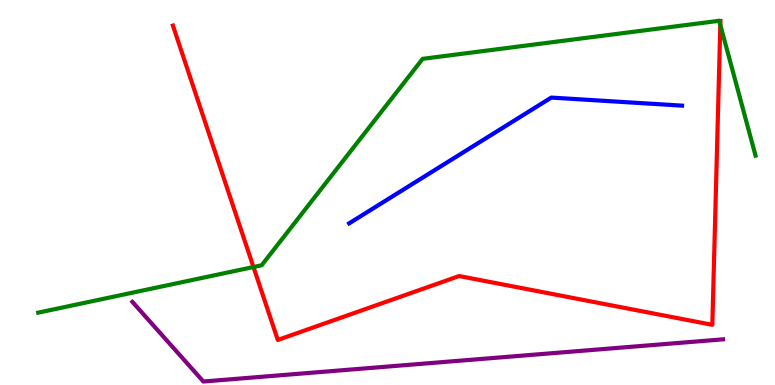[{'lines': ['blue', 'red'], 'intersections': []}, {'lines': ['green', 'red'], 'intersections': [{'x': 3.27, 'y': 3.06}, {'x': 9.29, 'y': 9.35}]}, {'lines': ['purple', 'red'], 'intersections': []}, {'lines': ['blue', 'green'], 'intersections': []}, {'lines': ['blue', 'purple'], 'intersections': []}, {'lines': ['green', 'purple'], 'intersections': []}]